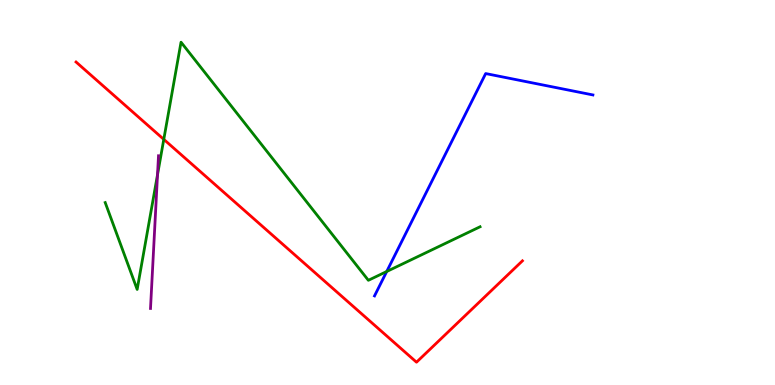[{'lines': ['blue', 'red'], 'intersections': []}, {'lines': ['green', 'red'], 'intersections': [{'x': 2.11, 'y': 6.38}]}, {'lines': ['purple', 'red'], 'intersections': []}, {'lines': ['blue', 'green'], 'intersections': [{'x': 4.99, 'y': 2.95}]}, {'lines': ['blue', 'purple'], 'intersections': []}, {'lines': ['green', 'purple'], 'intersections': [{'x': 2.03, 'y': 5.46}]}]